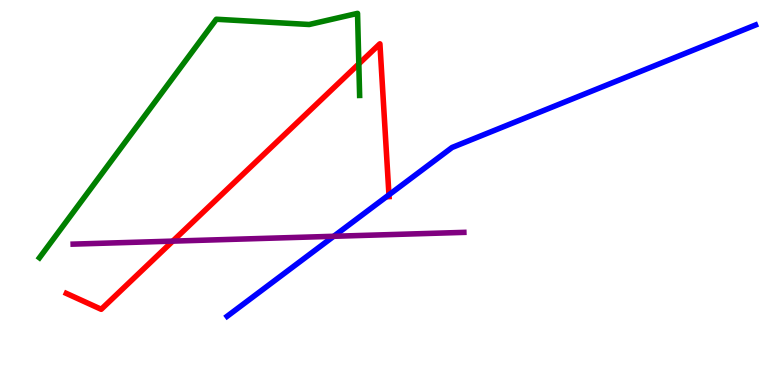[{'lines': ['blue', 'red'], 'intersections': [{'x': 5.02, 'y': 4.94}]}, {'lines': ['green', 'red'], 'intersections': [{'x': 4.63, 'y': 8.34}]}, {'lines': ['purple', 'red'], 'intersections': [{'x': 2.23, 'y': 3.74}]}, {'lines': ['blue', 'green'], 'intersections': []}, {'lines': ['blue', 'purple'], 'intersections': [{'x': 4.31, 'y': 3.86}]}, {'lines': ['green', 'purple'], 'intersections': []}]